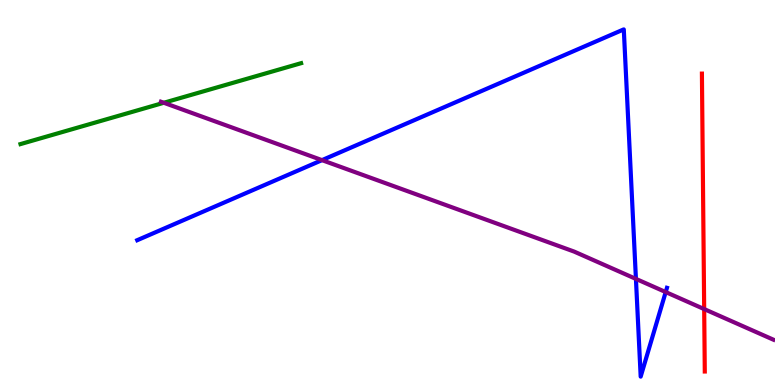[{'lines': ['blue', 'red'], 'intersections': []}, {'lines': ['green', 'red'], 'intersections': []}, {'lines': ['purple', 'red'], 'intersections': [{'x': 9.09, 'y': 1.97}]}, {'lines': ['blue', 'green'], 'intersections': []}, {'lines': ['blue', 'purple'], 'intersections': [{'x': 4.15, 'y': 5.84}, {'x': 8.21, 'y': 2.76}, {'x': 8.59, 'y': 2.41}]}, {'lines': ['green', 'purple'], 'intersections': [{'x': 2.11, 'y': 7.33}]}]